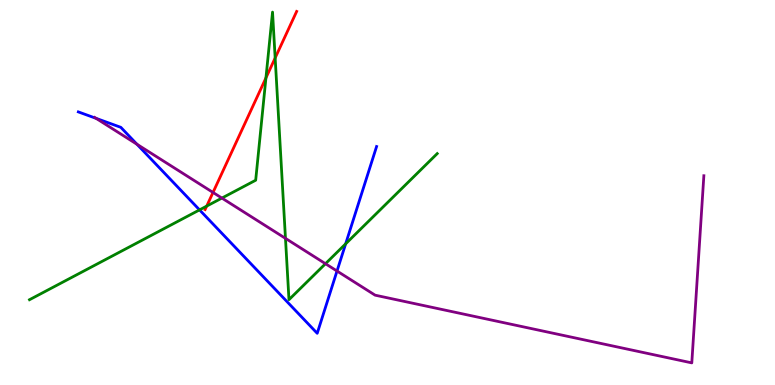[{'lines': ['blue', 'red'], 'intersections': []}, {'lines': ['green', 'red'], 'intersections': [{'x': 2.67, 'y': 4.65}, {'x': 3.43, 'y': 7.98}, {'x': 3.55, 'y': 8.49}]}, {'lines': ['purple', 'red'], 'intersections': [{'x': 2.75, 'y': 5.0}]}, {'lines': ['blue', 'green'], 'intersections': [{'x': 2.57, 'y': 4.55}, {'x': 4.46, 'y': 3.67}]}, {'lines': ['blue', 'purple'], 'intersections': [{'x': 1.24, 'y': 6.93}, {'x': 1.77, 'y': 6.25}, {'x': 4.35, 'y': 2.96}]}, {'lines': ['green', 'purple'], 'intersections': [{'x': 2.86, 'y': 4.86}, {'x': 3.68, 'y': 3.81}, {'x': 4.2, 'y': 3.15}]}]